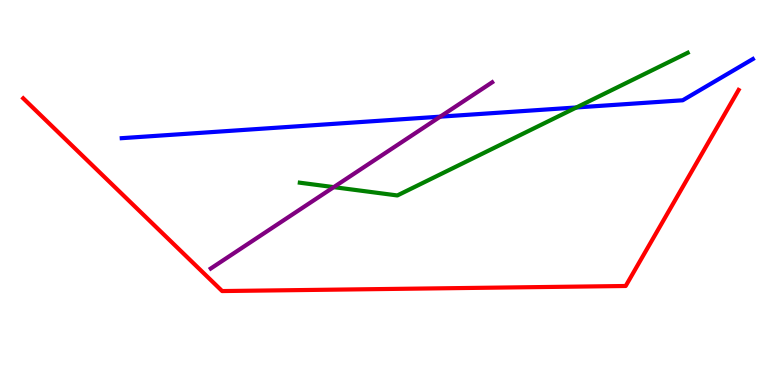[{'lines': ['blue', 'red'], 'intersections': []}, {'lines': ['green', 'red'], 'intersections': []}, {'lines': ['purple', 'red'], 'intersections': []}, {'lines': ['blue', 'green'], 'intersections': [{'x': 7.44, 'y': 7.21}]}, {'lines': ['blue', 'purple'], 'intersections': [{'x': 5.68, 'y': 6.97}]}, {'lines': ['green', 'purple'], 'intersections': [{'x': 4.31, 'y': 5.14}]}]